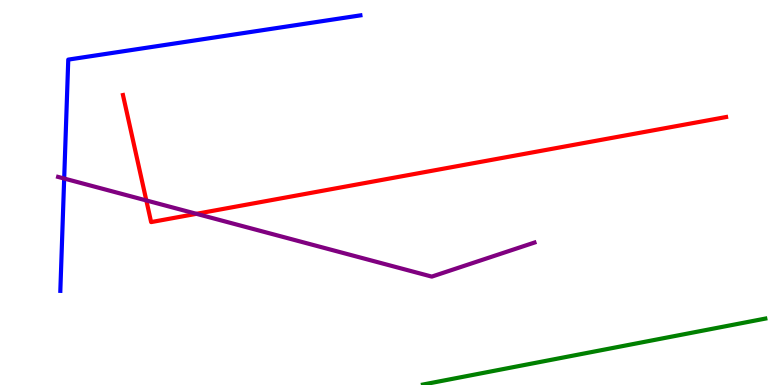[{'lines': ['blue', 'red'], 'intersections': []}, {'lines': ['green', 'red'], 'intersections': []}, {'lines': ['purple', 'red'], 'intersections': [{'x': 1.89, 'y': 4.79}, {'x': 2.53, 'y': 4.45}]}, {'lines': ['blue', 'green'], 'intersections': []}, {'lines': ['blue', 'purple'], 'intersections': [{'x': 0.828, 'y': 5.36}]}, {'lines': ['green', 'purple'], 'intersections': []}]